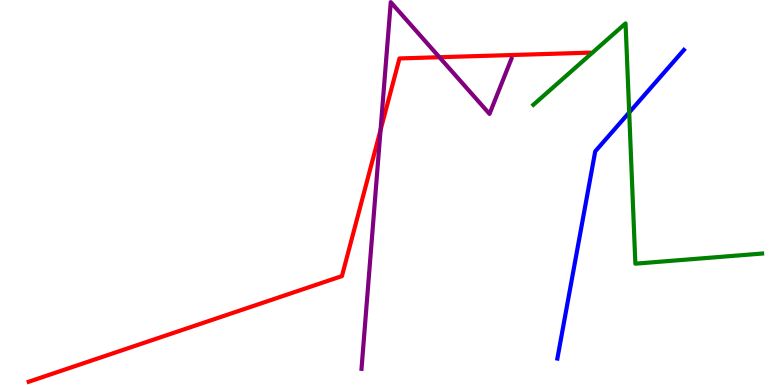[{'lines': ['blue', 'red'], 'intersections': []}, {'lines': ['green', 'red'], 'intersections': []}, {'lines': ['purple', 'red'], 'intersections': [{'x': 4.91, 'y': 6.62}, {'x': 5.67, 'y': 8.51}]}, {'lines': ['blue', 'green'], 'intersections': [{'x': 8.12, 'y': 7.08}]}, {'lines': ['blue', 'purple'], 'intersections': []}, {'lines': ['green', 'purple'], 'intersections': []}]